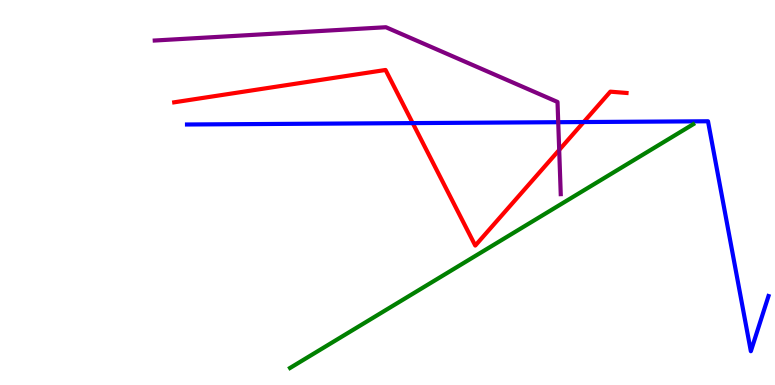[{'lines': ['blue', 'red'], 'intersections': [{'x': 5.33, 'y': 6.8}, {'x': 7.53, 'y': 6.83}]}, {'lines': ['green', 'red'], 'intersections': []}, {'lines': ['purple', 'red'], 'intersections': [{'x': 7.22, 'y': 6.11}]}, {'lines': ['blue', 'green'], 'intersections': []}, {'lines': ['blue', 'purple'], 'intersections': [{'x': 7.2, 'y': 6.83}]}, {'lines': ['green', 'purple'], 'intersections': []}]